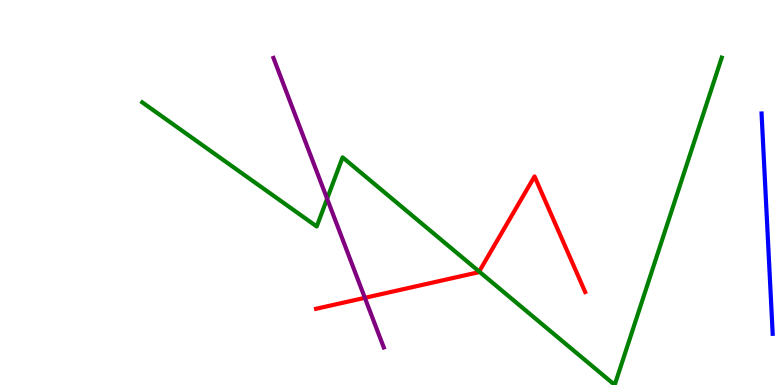[{'lines': ['blue', 'red'], 'intersections': []}, {'lines': ['green', 'red'], 'intersections': [{'x': 6.18, 'y': 2.95}]}, {'lines': ['purple', 'red'], 'intersections': [{'x': 4.71, 'y': 2.26}]}, {'lines': ['blue', 'green'], 'intersections': []}, {'lines': ['blue', 'purple'], 'intersections': []}, {'lines': ['green', 'purple'], 'intersections': [{'x': 4.22, 'y': 4.84}]}]